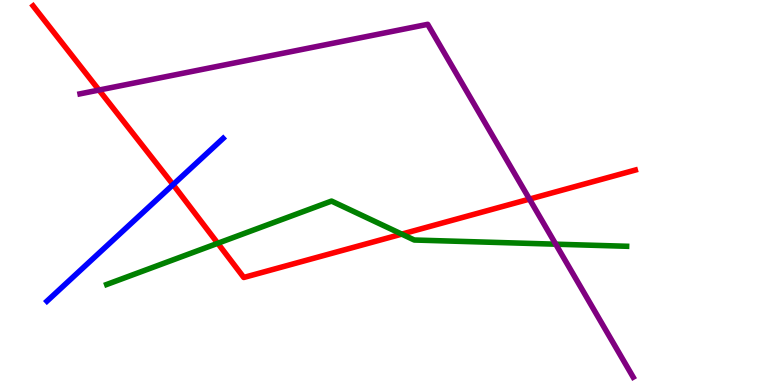[{'lines': ['blue', 'red'], 'intersections': [{'x': 2.23, 'y': 5.2}]}, {'lines': ['green', 'red'], 'intersections': [{'x': 2.81, 'y': 3.68}, {'x': 5.18, 'y': 3.92}]}, {'lines': ['purple', 'red'], 'intersections': [{'x': 1.28, 'y': 7.66}, {'x': 6.83, 'y': 4.83}]}, {'lines': ['blue', 'green'], 'intersections': []}, {'lines': ['blue', 'purple'], 'intersections': []}, {'lines': ['green', 'purple'], 'intersections': [{'x': 7.17, 'y': 3.66}]}]